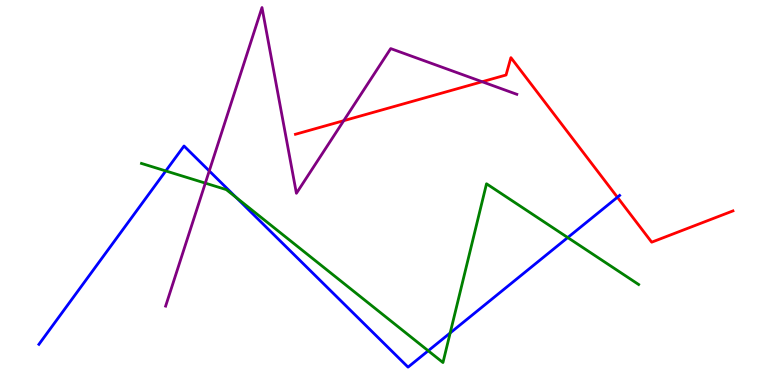[{'lines': ['blue', 'red'], 'intersections': [{'x': 7.97, 'y': 4.88}]}, {'lines': ['green', 'red'], 'intersections': []}, {'lines': ['purple', 'red'], 'intersections': [{'x': 4.44, 'y': 6.87}, {'x': 6.22, 'y': 7.88}]}, {'lines': ['blue', 'green'], 'intersections': [{'x': 2.14, 'y': 5.56}, {'x': 3.05, 'y': 4.87}, {'x': 5.53, 'y': 0.889}, {'x': 5.81, 'y': 1.35}, {'x': 7.33, 'y': 3.83}]}, {'lines': ['blue', 'purple'], 'intersections': [{'x': 2.7, 'y': 5.56}]}, {'lines': ['green', 'purple'], 'intersections': [{'x': 2.65, 'y': 5.24}]}]